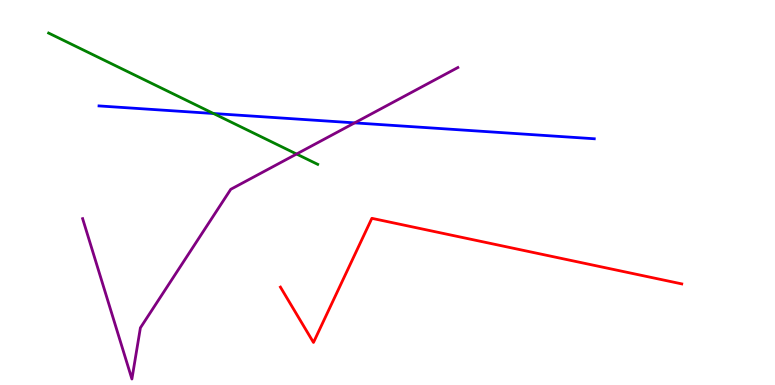[{'lines': ['blue', 'red'], 'intersections': []}, {'lines': ['green', 'red'], 'intersections': []}, {'lines': ['purple', 'red'], 'intersections': []}, {'lines': ['blue', 'green'], 'intersections': [{'x': 2.75, 'y': 7.05}]}, {'lines': ['blue', 'purple'], 'intersections': [{'x': 4.58, 'y': 6.81}]}, {'lines': ['green', 'purple'], 'intersections': [{'x': 3.83, 'y': 6.0}]}]